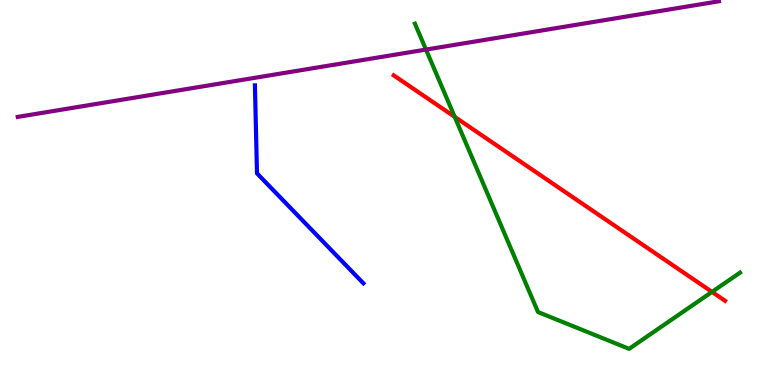[{'lines': ['blue', 'red'], 'intersections': []}, {'lines': ['green', 'red'], 'intersections': [{'x': 5.87, 'y': 6.97}, {'x': 9.19, 'y': 2.42}]}, {'lines': ['purple', 'red'], 'intersections': []}, {'lines': ['blue', 'green'], 'intersections': []}, {'lines': ['blue', 'purple'], 'intersections': []}, {'lines': ['green', 'purple'], 'intersections': [{'x': 5.5, 'y': 8.71}]}]